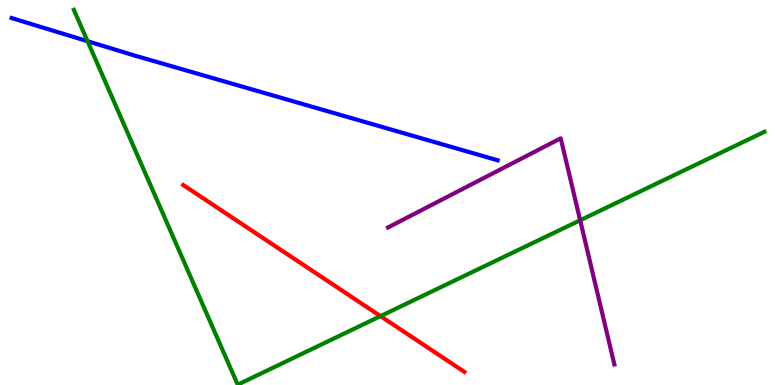[{'lines': ['blue', 'red'], 'intersections': []}, {'lines': ['green', 'red'], 'intersections': [{'x': 4.91, 'y': 1.79}]}, {'lines': ['purple', 'red'], 'intersections': []}, {'lines': ['blue', 'green'], 'intersections': [{'x': 1.13, 'y': 8.93}]}, {'lines': ['blue', 'purple'], 'intersections': []}, {'lines': ['green', 'purple'], 'intersections': [{'x': 7.49, 'y': 4.28}]}]